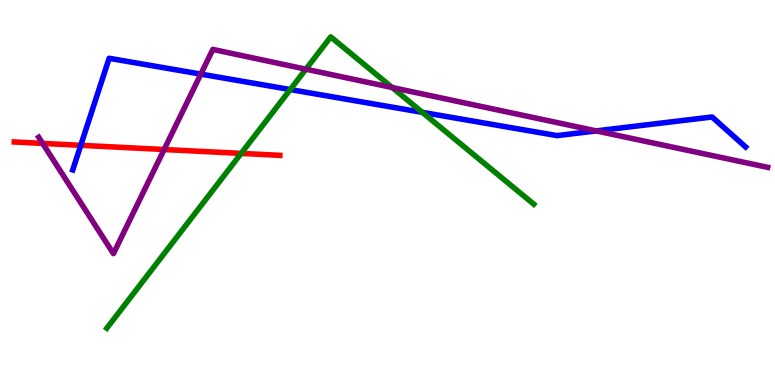[{'lines': ['blue', 'red'], 'intersections': [{'x': 1.04, 'y': 6.23}]}, {'lines': ['green', 'red'], 'intersections': [{'x': 3.11, 'y': 6.02}]}, {'lines': ['purple', 'red'], 'intersections': [{'x': 0.55, 'y': 6.28}, {'x': 2.12, 'y': 6.12}]}, {'lines': ['blue', 'green'], 'intersections': [{'x': 3.75, 'y': 7.67}, {'x': 5.45, 'y': 7.08}]}, {'lines': ['blue', 'purple'], 'intersections': [{'x': 2.59, 'y': 8.07}, {'x': 7.69, 'y': 6.6}]}, {'lines': ['green', 'purple'], 'intersections': [{'x': 3.95, 'y': 8.2}, {'x': 5.06, 'y': 7.73}]}]